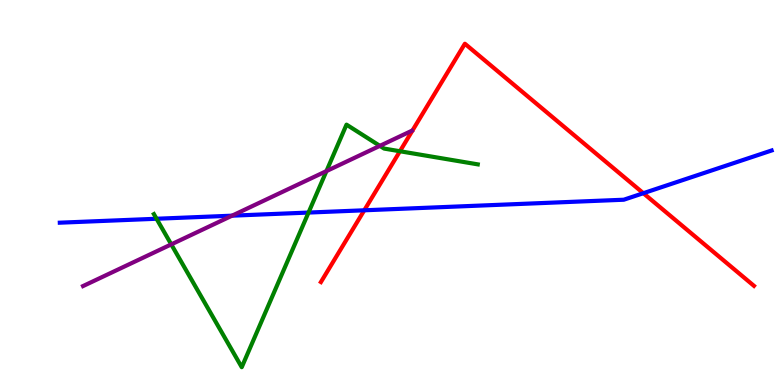[{'lines': ['blue', 'red'], 'intersections': [{'x': 4.7, 'y': 4.54}, {'x': 8.3, 'y': 4.98}]}, {'lines': ['green', 'red'], 'intersections': [{'x': 5.16, 'y': 6.07}]}, {'lines': ['purple', 'red'], 'intersections': []}, {'lines': ['blue', 'green'], 'intersections': [{'x': 2.02, 'y': 4.32}, {'x': 3.98, 'y': 4.48}]}, {'lines': ['blue', 'purple'], 'intersections': [{'x': 2.99, 'y': 4.4}]}, {'lines': ['green', 'purple'], 'intersections': [{'x': 2.21, 'y': 3.65}, {'x': 4.21, 'y': 5.56}, {'x': 4.9, 'y': 6.21}]}]